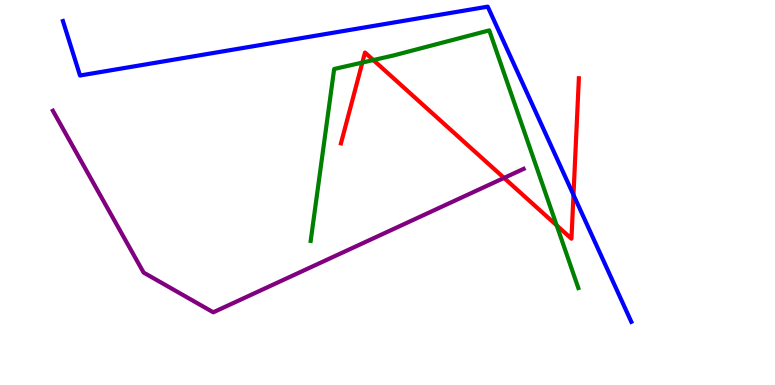[{'lines': ['blue', 'red'], 'intersections': [{'x': 7.4, 'y': 4.94}]}, {'lines': ['green', 'red'], 'intersections': [{'x': 4.68, 'y': 8.37}, {'x': 4.82, 'y': 8.44}, {'x': 7.18, 'y': 4.15}]}, {'lines': ['purple', 'red'], 'intersections': [{'x': 6.5, 'y': 5.38}]}, {'lines': ['blue', 'green'], 'intersections': []}, {'lines': ['blue', 'purple'], 'intersections': []}, {'lines': ['green', 'purple'], 'intersections': []}]